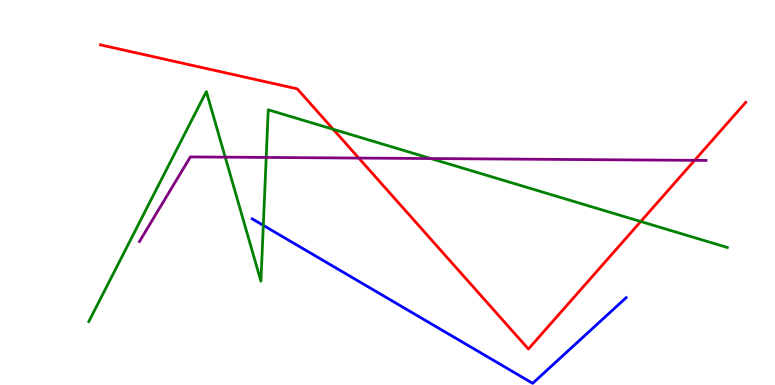[{'lines': ['blue', 'red'], 'intersections': []}, {'lines': ['green', 'red'], 'intersections': [{'x': 4.3, 'y': 6.64}, {'x': 8.27, 'y': 4.25}]}, {'lines': ['purple', 'red'], 'intersections': [{'x': 4.63, 'y': 5.89}, {'x': 8.96, 'y': 5.84}]}, {'lines': ['blue', 'green'], 'intersections': [{'x': 3.4, 'y': 4.15}]}, {'lines': ['blue', 'purple'], 'intersections': []}, {'lines': ['green', 'purple'], 'intersections': [{'x': 2.91, 'y': 5.92}, {'x': 3.43, 'y': 5.91}, {'x': 5.56, 'y': 5.88}]}]